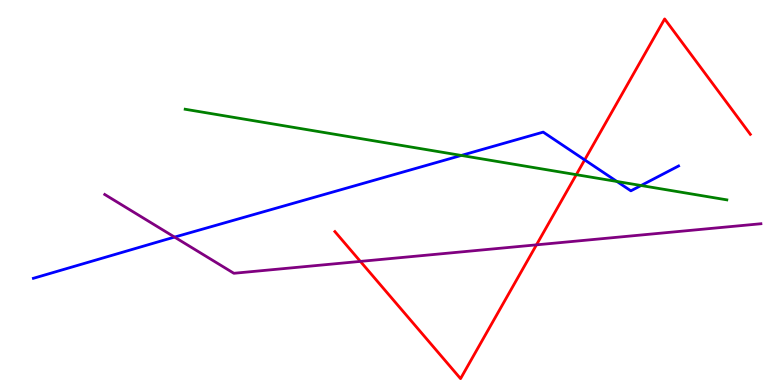[{'lines': ['blue', 'red'], 'intersections': [{'x': 7.54, 'y': 5.85}]}, {'lines': ['green', 'red'], 'intersections': [{'x': 7.44, 'y': 5.46}]}, {'lines': ['purple', 'red'], 'intersections': [{'x': 4.65, 'y': 3.21}, {'x': 6.92, 'y': 3.64}]}, {'lines': ['blue', 'green'], 'intersections': [{'x': 5.95, 'y': 5.96}, {'x': 7.96, 'y': 5.29}, {'x': 8.27, 'y': 5.18}]}, {'lines': ['blue', 'purple'], 'intersections': [{'x': 2.25, 'y': 3.84}]}, {'lines': ['green', 'purple'], 'intersections': []}]